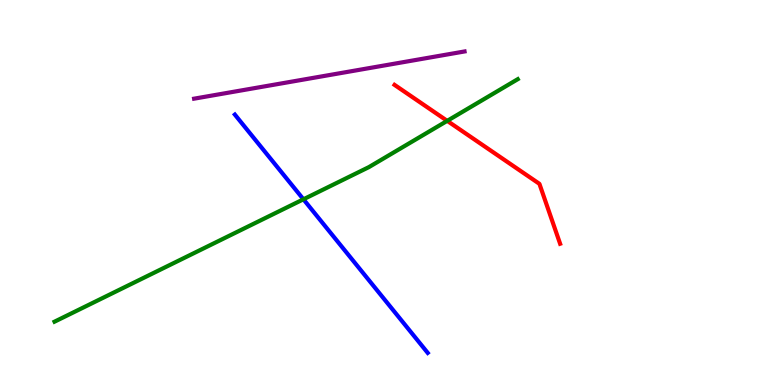[{'lines': ['blue', 'red'], 'intersections': []}, {'lines': ['green', 'red'], 'intersections': [{'x': 5.77, 'y': 6.86}]}, {'lines': ['purple', 'red'], 'intersections': []}, {'lines': ['blue', 'green'], 'intersections': [{'x': 3.92, 'y': 4.82}]}, {'lines': ['blue', 'purple'], 'intersections': []}, {'lines': ['green', 'purple'], 'intersections': []}]